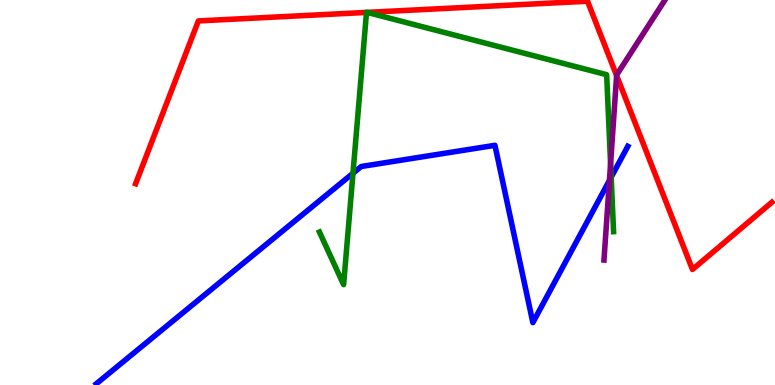[{'lines': ['blue', 'red'], 'intersections': []}, {'lines': ['green', 'red'], 'intersections': [{'x': 4.73, 'y': 9.68}, {'x': 4.74, 'y': 9.68}]}, {'lines': ['purple', 'red'], 'intersections': [{'x': 7.96, 'y': 8.04}]}, {'lines': ['blue', 'green'], 'intersections': [{'x': 4.55, 'y': 5.5}, {'x': 7.89, 'y': 5.4}]}, {'lines': ['blue', 'purple'], 'intersections': [{'x': 7.86, 'y': 5.31}]}, {'lines': ['green', 'purple'], 'intersections': [{'x': 7.88, 'y': 5.75}]}]